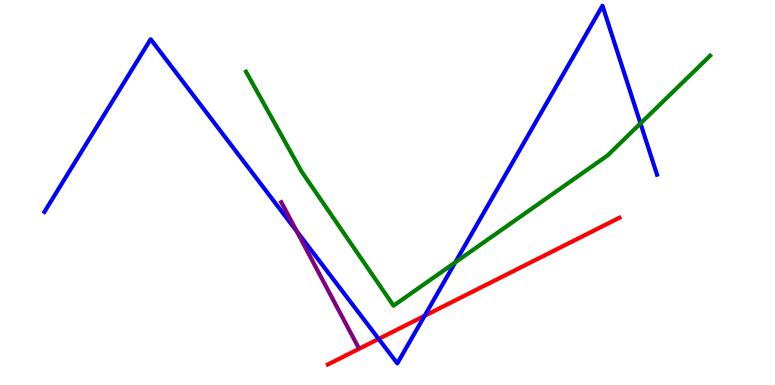[{'lines': ['blue', 'red'], 'intersections': [{'x': 4.89, 'y': 1.2}, {'x': 5.48, 'y': 1.8}]}, {'lines': ['green', 'red'], 'intersections': []}, {'lines': ['purple', 'red'], 'intersections': []}, {'lines': ['blue', 'green'], 'intersections': [{'x': 5.87, 'y': 3.19}, {'x': 8.26, 'y': 6.79}]}, {'lines': ['blue', 'purple'], 'intersections': [{'x': 3.83, 'y': 4.0}]}, {'lines': ['green', 'purple'], 'intersections': []}]